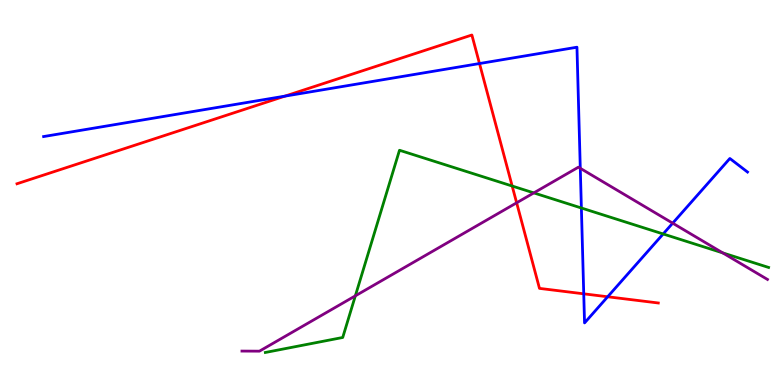[{'lines': ['blue', 'red'], 'intersections': [{'x': 3.68, 'y': 7.5}, {'x': 6.19, 'y': 8.35}, {'x': 7.53, 'y': 2.37}, {'x': 7.84, 'y': 2.29}]}, {'lines': ['green', 'red'], 'intersections': [{'x': 6.61, 'y': 5.17}]}, {'lines': ['purple', 'red'], 'intersections': [{'x': 6.67, 'y': 4.73}]}, {'lines': ['blue', 'green'], 'intersections': [{'x': 7.5, 'y': 4.6}, {'x': 8.56, 'y': 3.92}]}, {'lines': ['blue', 'purple'], 'intersections': [{'x': 7.49, 'y': 5.63}, {'x': 8.68, 'y': 4.2}]}, {'lines': ['green', 'purple'], 'intersections': [{'x': 4.59, 'y': 2.32}, {'x': 6.89, 'y': 4.99}, {'x': 9.33, 'y': 3.43}]}]